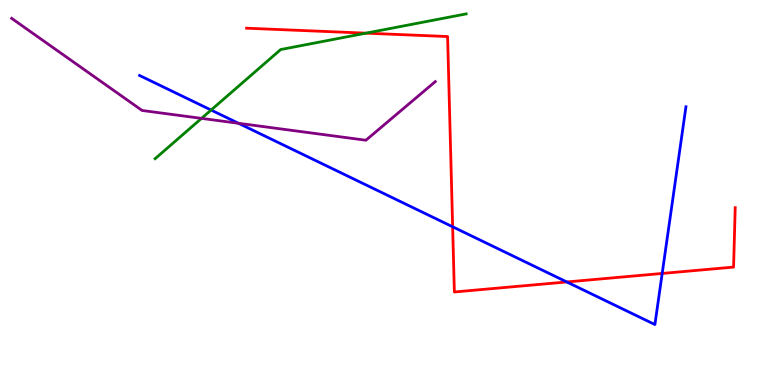[{'lines': ['blue', 'red'], 'intersections': [{'x': 5.84, 'y': 4.11}, {'x': 7.31, 'y': 2.68}, {'x': 8.54, 'y': 2.9}]}, {'lines': ['green', 'red'], 'intersections': [{'x': 4.72, 'y': 9.14}]}, {'lines': ['purple', 'red'], 'intersections': []}, {'lines': ['blue', 'green'], 'intersections': [{'x': 2.72, 'y': 7.14}]}, {'lines': ['blue', 'purple'], 'intersections': [{'x': 3.08, 'y': 6.8}]}, {'lines': ['green', 'purple'], 'intersections': [{'x': 2.6, 'y': 6.93}]}]